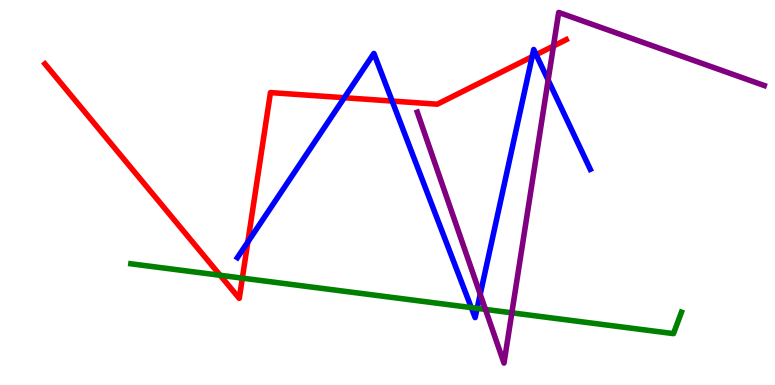[{'lines': ['blue', 'red'], 'intersections': [{'x': 3.2, 'y': 3.71}, {'x': 4.44, 'y': 7.46}, {'x': 5.06, 'y': 7.38}, {'x': 6.87, 'y': 8.53}, {'x': 6.92, 'y': 8.58}]}, {'lines': ['green', 'red'], 'intersections': [{'x': 2.84, 'y': 2.85}, {'x': 3.13, 'y': 2.78}]}, {'lines': ['purple', 'red'], 'intersections': [{'x': 7.14, 'y': 8.8}]}, {'lines': ['blue', 'green'], 'intersections': [{'x': 6.08, 'y': 2.01}, {'x': 6.16, 'y': 1.99}]}, {'lines': ['blue', 'purple'], 'intersections': [{'x': 6.2, 'y': 2.36}, {'x': 7.07, 'y': 7.92}]}, {'lines': ['green', 'purple'], 'intersections': [{'x': 6.26, 'y': 1.96}, {'x': 6.6, 'y': 1.87}]}]